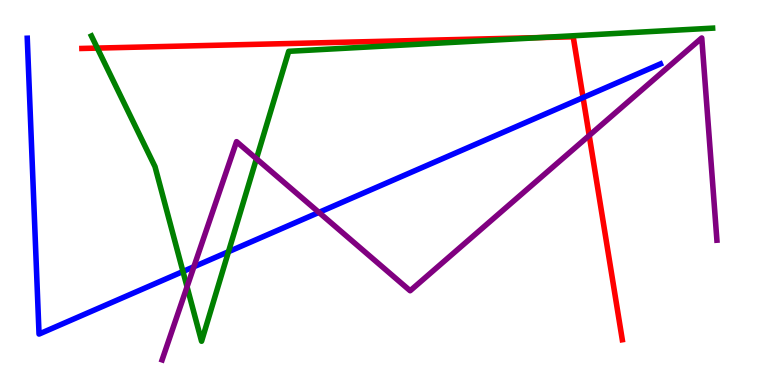[{'lines': ['blue', 'red'], 'intersections': [{'x': 7.52, 'y': 7.47}]}, {'lines': ['green', 'red'], 'intersections': [{'x': 1.26, 'y': 8.75}, {'x': 6.97, 'y': 9.02}]}, {'lines': ['purple', 'red'], 'intersections': [{'x': 7.6, 'y': 6.48}]}, {'lines': ['blue', 'green'], 'intersections': [{'x': 2.36, 'y': 2.95}, {'x': 2.95, 'y': 3.46}]}, {'lines': ['blue', 'purple'], 'intersections': [{'x': 2.5, 'y': 3.07}, {'x': 4.12, 'y': 4.48}]}, {'lines': ['green', 'purple'], 'intersections': [{'x': 2.41, 'y': 2.55}, {'x': 3.31, 'y': 5.88}]}]